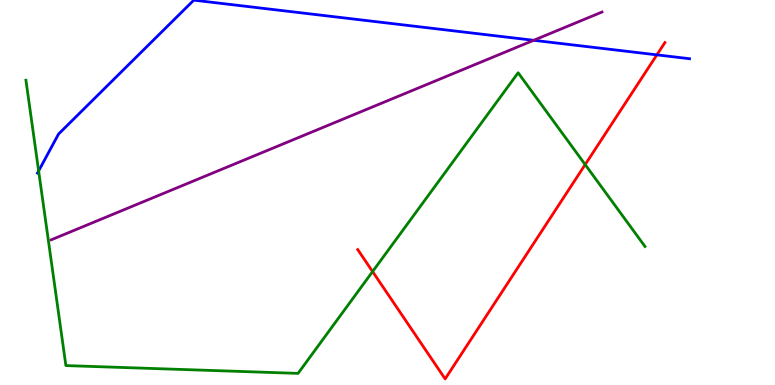[{'lines': ['blue', 'red'], 'intersections': [{'x': 8.48, 'y': 8.58}]}, {'lines': ['green', 'red'], 'intersections': [{'x': 4.81, 'y': 2.95}, {'x': 7.55, 'y': 5.73}]}, {'lines': ['purple', 'red'], 'intersections': []}, {'lines': ['blue', 'green'], 'intersections': [{'x': 0.498, 'y': 5.56}]}, {'lines': ['blue', 'purple'], 'intersections': [{'x': 6.89, 'y': 8.95}]}, {'lines': ['green', 'purple'], 'intersections': []}]